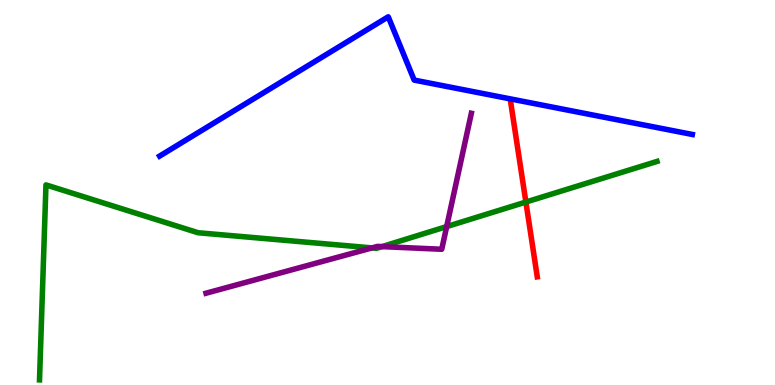[{'lines': ['blue', 'red'], 'intersections': []}, {'lines': ['green', 'red'], 'intersections': [{'x': 6.79, 'y': 4.75}]}, {'lines': ['purple', 'red'], 'intersections': []}, {'lines': ['blue', 'green'], 'intersections': []}, {'lines': ['blue', 'purple'], 'intersections': []}, {'lines': ['green', 'purple'], 'intersections': [{'x': 4.8, 'y': 3.56}, {'x': 4.93, 'y': 3.59}, {'x': 5.76, 'y': 4.11}]}]